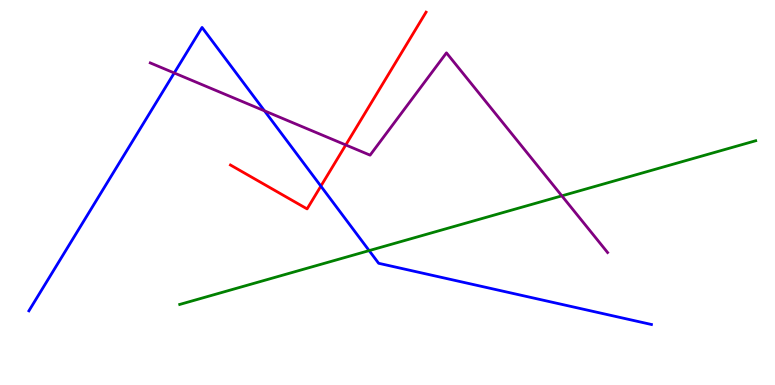[{'lines': ['blue', 'red'], 'intersections': [{'x': 4.14, 'y': 5.17}]}, {'lines': ['green', 'red'], 'intersections': []}, {'lines': ['purple', 'red'], 'intersections': [{'x': 4.46, 'y': 6.23}]}, {'lines': ['blue', 'green'], 'intersections': [{'x': 4.76, 'y': 3.49}]}, {'lines': ['blue', 'purple'], 'intersections': [{'x': 2.25, 'y': 8.1}, {'x': 3.41, 'y': 7.12}]}, {'lines': ['green', 'purple'], 'intersections': [{'x': 7.25, 'y': 4.91}]}]